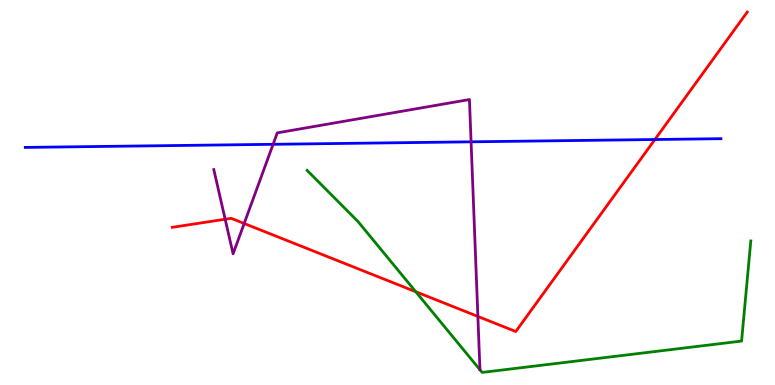[{'lines': ['blue', 'red'], 'intersections': [{'x': 8.45, 'y': 6.38}]}, {'lines': ['green', 'red'], 'intersections': [{'x': 5.36, 'y': 2.42}]}, {'lines': ['purple', 'red'], 'intersections': [{'x': 2.91, 'y': 4.31}, {'x': 3.15, 'y': 4.2}, {'x': 6.17, 'y': 1.78}]}, {'lines': ['blue', 'green'], 'intersections': []}, {'lines': ['blue', 'purple'], 'intersections': [{'x': 3.52, 'y': 6.25}, {'x': 6.08, 'y': 6.32}]}, {'lines': ['green', 'purple'], 'intersections': []}]